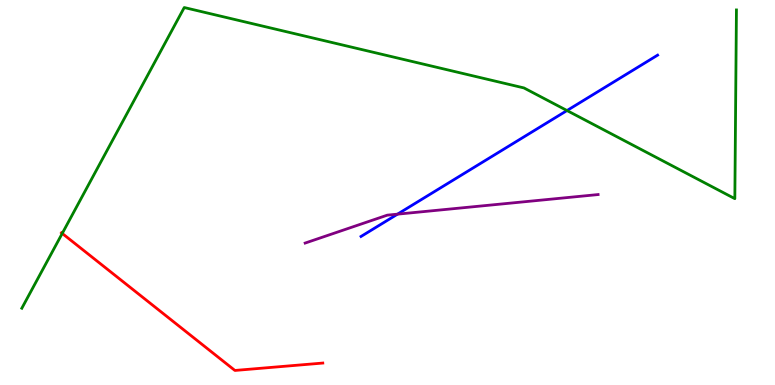[{'lines': ['blue', 'red'], 'intersections': []}, {'lines': ['green', 'red'], 'intersections': [{'x': 0.803, 'y': 3.94}]}, {'lines': ['purple', 'red'], 'intersections': []}, {'lines': ['blue', 'green'], 'intersections': [{'x': 7.32, 'y': 7.13}]}, {'lines': ['blue', 'purple'], 'intersections': [{'x': 5.13, 'y': 4.44}]}, {'lines': ['green', 'purple'], 'intersections': []}]